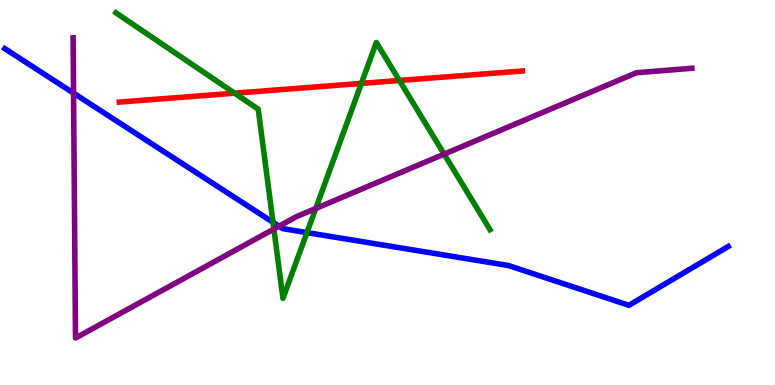[{'lines': ['blue', 'red'], 'intersections': []}, {'lines': ['green', 'red'], 'intersections': [{'x': 3.03, 'y': 7.58}, {'x': 4.66, 'y': 7.83}, {'x': 5.15, 'y': 7.91}]}, {'lines': ['purple', 'red'], 'intersections': []}, {'lines': ['blue', 'green'], 'intersections': [{'x': 3.52, 'y': 4.23}, {'x': 3.96, 'y': 3.96}]}, {'lines': ['blue', 'purple'], 'intersections': [{'x': 0.949, 'y': 7.58}, {'x': 3.6, 'y': 4.12}]}, {'lines': ['green', 'purple'], 'intersections': [{'x': 3.53, 'y': 4.05}, {'x': 4.07, 'y': 4.58}, {'x': 5.73, 'y': 6.0}]}]